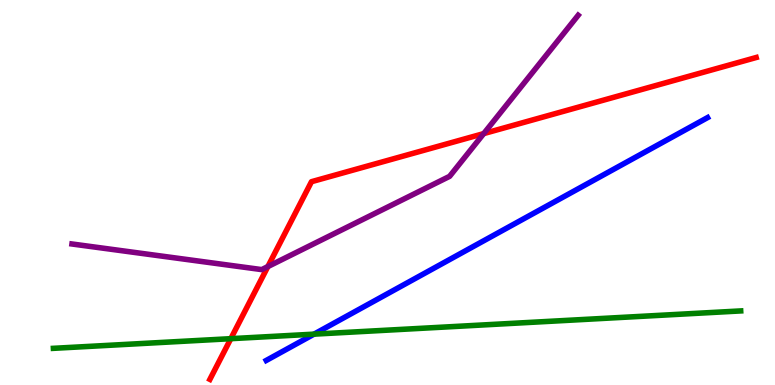[{'lines': ['blue', 'red'], 'intersections': []}, {'lines': ['green', 'red'], 'intersections': [{'x': 2.98, 'y': 1.2}]}, {'lines': ['purple', 'red'], 'intersections': [{'x': 3.46, 'y': 3.08}, {'x': 6.24, 'y': 6.53}]}, {'lines': ['blue', 'green'], 'intersections': [{'x': 4.05, 'y': 1.32}]}, {'lines': ['blue', 'purple'], 'intersections': []}, {'lines': ['green', 'purple'], 'intersections': []}]